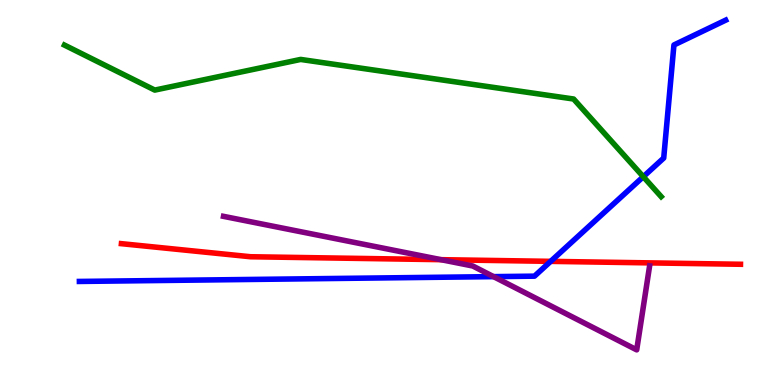[{'lines': ['blue', 'red'], 'intersections': [{'x': 7.11, 'y': 3.21}]}, {'lines': ['green', 'red'], 'intersections': []}, {'lines': ['purple', 'red'], 'intersections': [{'x': 5.69, 'y': 3.26}]}, {'lines': ['blue', 'green'], 'intersections': [{'x': 8.3, 'y': 5.41}]}, {'lines': ['blue', 'purple'], 'intersections': [{'x': 6.37, 'y': 2.81}]}, {'lines': ['green', 'purple'], 'intersections': []}]